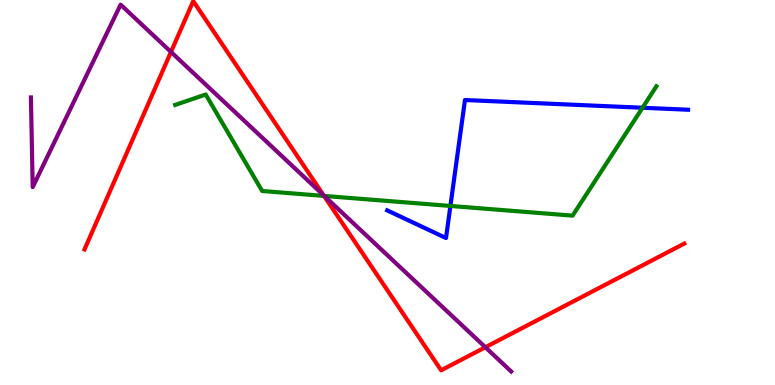[{'lines': ['blue', 'red'], 'intersections': []}, {'lines': ['green', 'red'], 'intersections': [{'x': 4.18, 'y': 4.91}]}, {'lines': ['purple', 'red'], 'intersections': [{'x': 2.21, 'y': 8.65}, {'x': 4.18, 'y': 4.93}, {'x': 6.26, 'y': 0.981}]}, {'lines': ['blue', 'green'], 'intersections': [{'x': 5.81, 'y': 4.65}, {'x': 8.29, 'y': 7.2}]}, {'lines': ['blue', 'purple'], 'intersections': []}, {'lines': ['green', 'purple'], 'intersections': [{'x': 4.18, 'y': 4.91}]}]